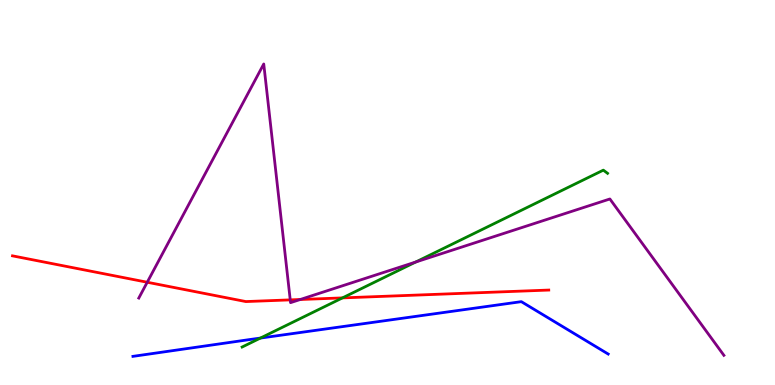[{'lines': ['blue', 'red'], 'intersections': []}, {'lines': ['green', 'red'], 'intersections': [{'x': 4.42, 'y': 2.26}]}, {'lines': ['purple', 'red'], 'intersections': [{'x': 1.9, 'y': 2.67}, {'x': 3.75, 'y': 2.21}, {'x': 3.87, 'y': 2.22}]}, {'lines': ['blue', 'green'], 'intersections': [{'x': 3.36, 'y': 1.22}]}, {'lines': ['blue', 'purple'], 'intersections': []}, {'lines': ['green', 'purple'], 'intersections': [{'x': 5.36, 'y': 3.19}]}]